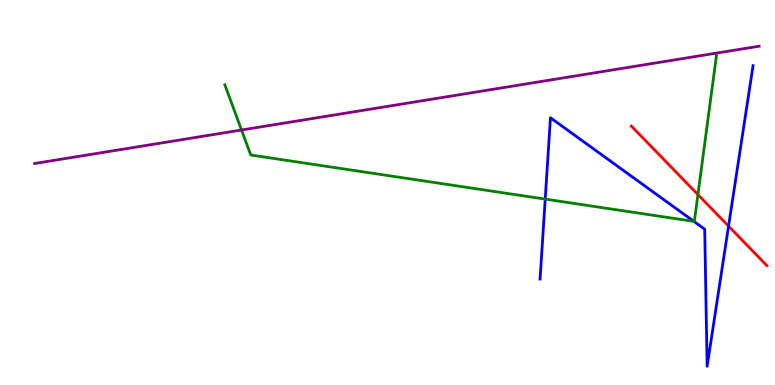[{'lines': ['blue', 'red'], 'intersections': [{'x': 9.4, 'y': 4.13}]}, {'lines': ['green', 'red'], 'intersections': [{'x': 9.01, 'y': 4.95}]}, {'lines': ['purple', 'red'], 'intersections': []}, {'lines': ['blue', 'green'], 'intersections': [{'x': 7.04, 'y': 4.83}, {'x': 8.95, 'y': 4.25}]}, {'lines': ['blue', 'purple'], 'intersections': []}, {'lines': ['green', 'purple'], 'intersections': [{'x': 3.12, 'y': 6.62}]}]